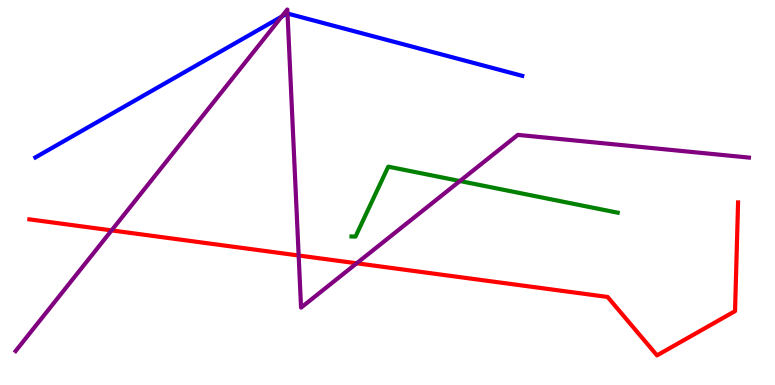[{'lines': ['blue', 'red'], 'intersections': []}, {'lines': ['green', 'red'], 'intersections': []}, {'lines': ['purple', 'red'], 'intersections': [{'x': 1.44, 'y': 4.02}, {'x': 3.85, 'y': 3.36}, {'x': 4.6, 'y': 3.16}]}, {'lines': ['blue', 'green'], 'intersections': []}, {'lines': ['blue', 'purple'], 'intersections': [{'x': 3.63, 'y': 9.57}, {'x': 3.71, 'y': 9.65}]}, {'lines': ['green', 'purple'], 'intersections': [{'x': 5.93, 'y': 5.3}]}]